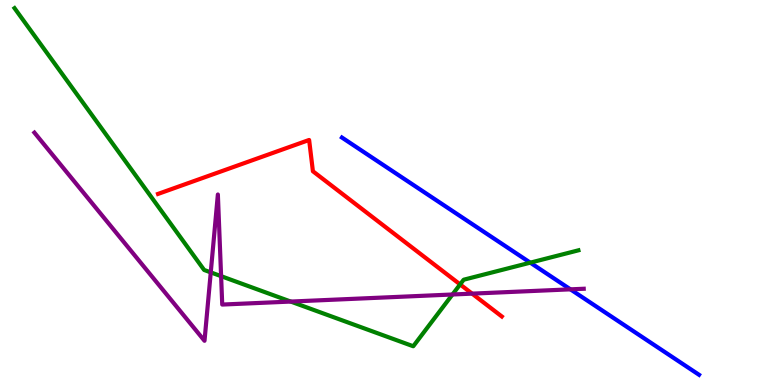[{'lines': ['blue', 'red'], 'intersections': []}, {'lines': ['green', 'red'], 'intersections': [{'x': 5.94, 'y': 2.61}]}, {'lines': ['purple', 'red'], 'intersections': [{'x': 6.09, 'y': 2.37}]}, {'lines': ['blue', 'green'], 'intersections': [{'x': 6.84, 'y': 3.18}]}, {'lines': ['blue', 'purple'], 'intersections': [{'x': 7.36, 'y': 2.48}]}, {'lines': ['green', 'purple'], 'intersections': [{'x': 2.72, 'y': 2.93}, {'x': 2.85, 'y': 2.83}, {'x': 3.75, 'y': 2.17}, {'x': 5.84, 'y': 2.35}]}]